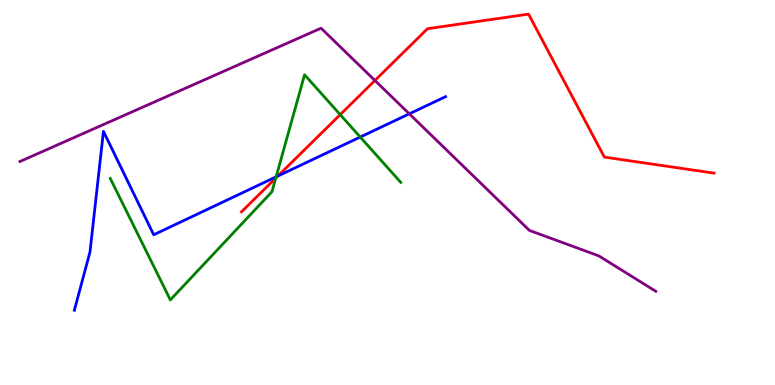[{'lines': ['blue', 'red'], 'intersections': [{'x': 3.59, 'y': 5.43}]}, {'lines': ['green', 'red'], 'intersections': [{'x': 3.56, 'y': 5.37}, {'x': 4.39, 'y': 7.02}]}, {'lines': ['purple', 'red'], 'intersections': [{'x': 4.84, 'y': 7.91}]}, {'lines': ['blue', 'green'], 'intersections': [{'x': 3.56, 'y': 5.41}, {'x': 4.65, 'y': 6.44}]}, {'lines': ['blue', 'purple'], 'intersections': [{'x': 5.28, 'y': 7.04}]}, {'lines': ['green', 'purple'], 'intersections': []}]